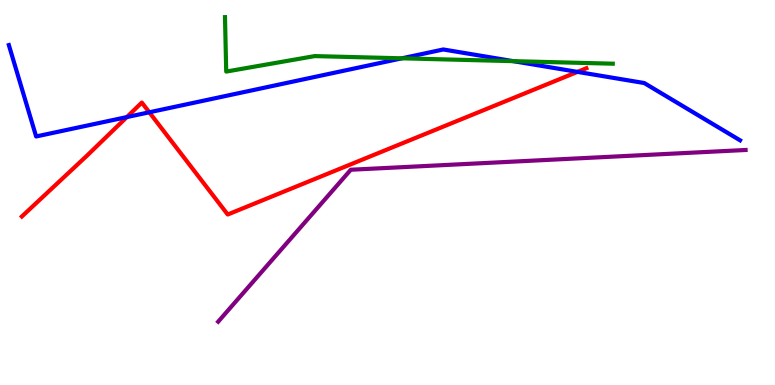[{'lines': ['blue', 'red'], 'intersections': [{'x': 1.64, 'y': 6.96}, {'x': 1.93, 'y': 7.08}, {'x': 7.45, 'y': 8.13}]}, {'lines': ['green', 'red'], 'intersections': []}, {'lines': ['purple', 'red'], 'intersections': []}, {'lines': ['blue', 'green'], 'intersections': [{'x': 5.19, 'y': 8.49}, {'x': 6.62, 'y': 8.41}]}, {'lines': ['blue', 'purple'], 'intersections': []}, {'lines': ['green', 'purple'], 'intersections': []}]